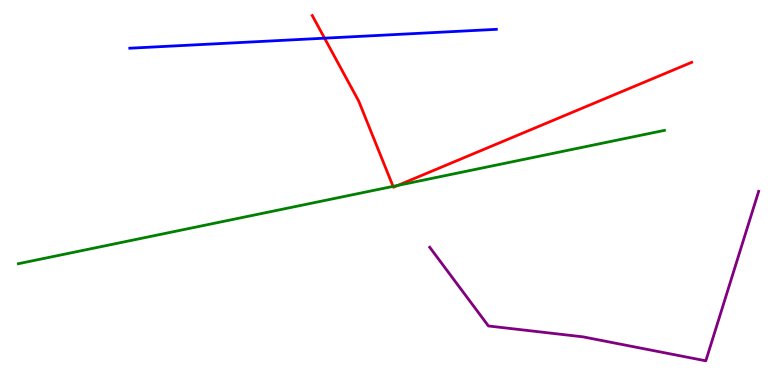[{'lines': ['blue', 'red'], 'intersections': [{'x': 4.19, 'y': 9.01}]}, {'lines': ['green', 'red'], 'intersections': [{'x': 5.07, 'y': 5.16}, {'x': 5.13, 'y': 5.18}]}, {'lines': ['purple', 'red'], 'intersections': []}, {'lines': ['blue', 'green'], 'intersections': []}, {'lines': ['blue', 'purple'], 'intersections': []}, {'lines': ['green', 'purple'], 'intersections': []}]